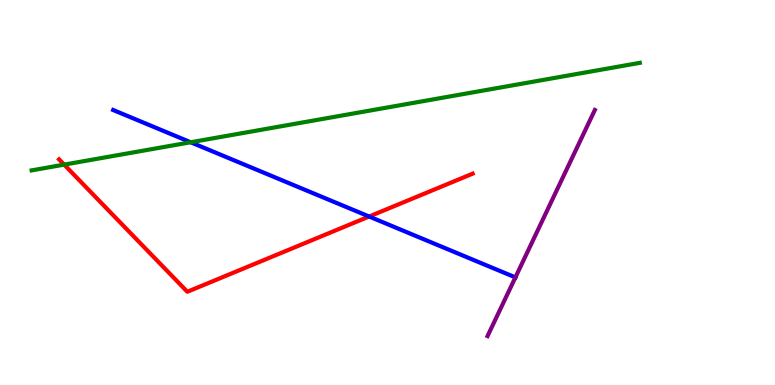[{'lines': ['blue', 'red'], 'intersections': [{'x': 4.76, 'y': 4.38}]}, {'lines': ['green', 'red'], 'intersections': [{'x': 0.828, 'y': 5.72}]}, {'lines': ['purple', 'red'], 'intersections': []}, {'lines': ['blue', 'green'], 'intersections': [{'x': 2.46, 'y': 6.3}]}, {'lines': ['blue', 'purple'], 'intersections': [{'x': 6.65, 'y': 2.8}]}, {'lines': ['green', 'purple'], 'intersections': []}]